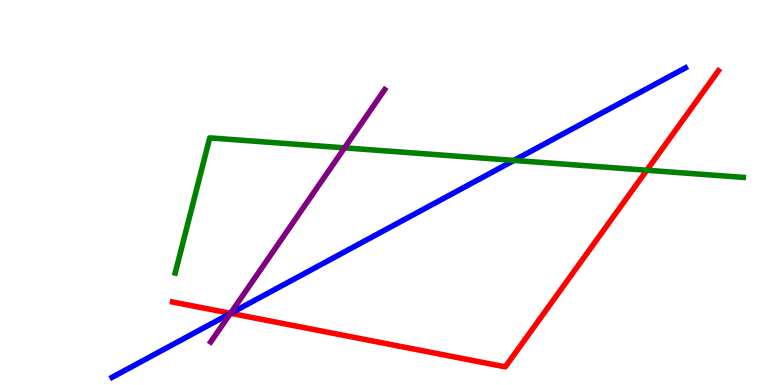[{'lines': ['blue', 'red'], 'intersections': [{'x': 2.98, 'y': 1.86}]}, {'lines': ['green', 'red'], 'intersections': [{'x': 8.35, 'y': 5.58}]}, {'lines': ['purple', 'red'], 'intersections': [{'x': 2.97, 'y': 1.86}]}, {'lines': ['blue', 'green'], 'intersections': [{'x': 6.63, 'y': 5.83}]}, {'lines': ['blue', 'purple'], 'intersections': [{'x': 2.97, 'y': 1.86}]}, {'lines': ['green', 'purple'], 'intersections': [{'x': 4.45, 'y': 6.16}]}]